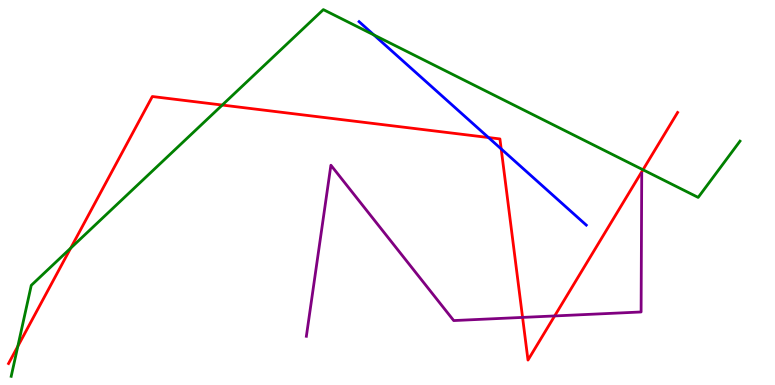[{'lines': ['blue', 'red'], 'intersections': [{'x': 6.3, 'y': 6.43}, {'x': 6.47, 'y': 6.13}]}, {'lines': ['green', 'red'], 'intersections': [{'x': 0.23, 'y': 1.0}, {'x': 0.912, 'y': 3.55}, {'x': 2.87, 'y': 7.27}, {'x': 8.3, 'y': 5.59}]}, {'lines': ['purple', 'red'], 'intersections': [{'x': 6.74, 'y': 1.76}, {'x': 7.16, 'y': 1.79}]}, {'lines': ['blue', 'green'], 'intersections': [{'x': 4.82, 'y': 9.09}]}, {'lines': ['blue', 'purple'], 'intersections': []}, {'lines': ['green', 'purple'], 'intersections': []}]